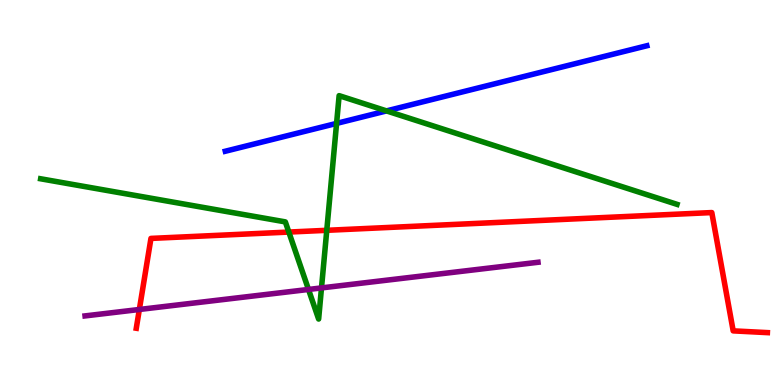[{'lines': ['blue', 'red'], 'intersections': []}, {'lines': ['green', 'red'], 'intersections': [{'x': 3.73, 'y': 3.97}, {'x': 4.22, 'y': 4.02}]}, {'lines': ['purple', 'red'], 'intersections': [{'x': 1.8, 'y': 1.96}]}, {'lines': ['blue', 'green'], 'intersections': [{'x': 4.34, 'y': 6.79}, {'x': 4.99, 'y': 7.12}]}, {'lines': ['blue', 'purple'], 'intersections': []}, {'lines': ['green', 'purple'], 'intersections': [{'x': 3.98, 'y': 2.48}, {'x': 4.15, 'y': 2.52}]}]